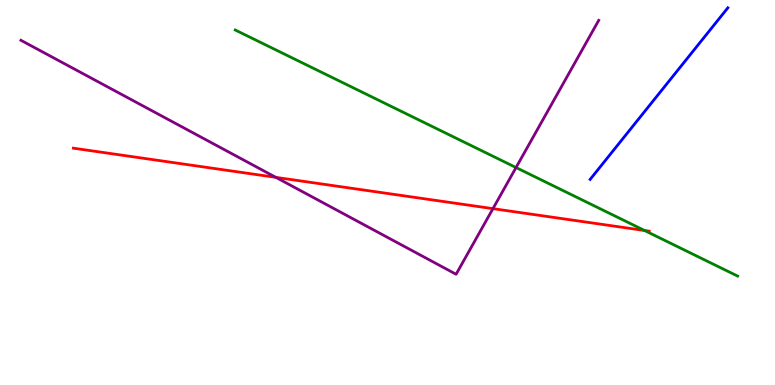[{'lines': ['blue', 'red'], 'intersections': []}, {'lines': ['green', 'red'], 'intersections': [{'x': 8.32, 'y': 4.01}]}, {'lines': ['purple', 'red'], 'intersections': [{'x': 3.56, 'y': 5.39}, {'x': 6.36, 'y': 4.58}]}, {'lines': ['blue', 'green'], 'intersections': []}, {'lines': ['blue', 'purple'], 'intersections': []}, {'lines': ['green', 'purple'], 'intersections': [{'x': 6.66, 'y': 5.65}]}]